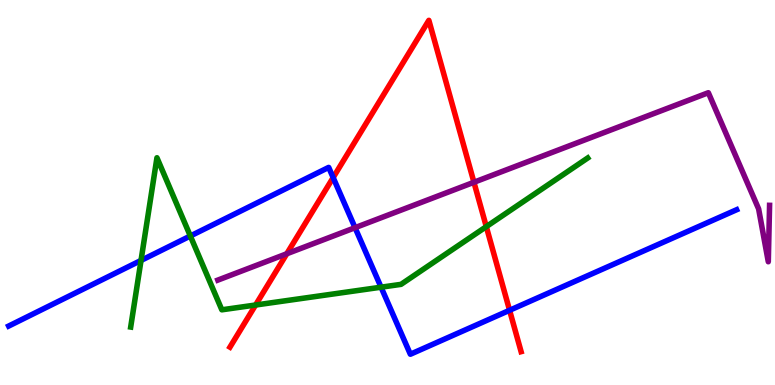[{'lines': ['blue', 'red'], 'intersections': [{'x': 4.3, 'y': 5.39}, {'x': 6.58, 'y': 1.94}]}, {'lines': ['green', 'red'], 'intersections': [{'x': 3.3, 'y': 2.08}, {'x': 6.27, 'y': 4.11}]}, {'lines': ['purple', 'red'], 'intersections': [{'x': 3.7, 'y': 3.41}, {'x': 6.12, 'y': 5.27}]}, {'lines': ['blue', 'green'], 'intersections': [{'x': 1.82, 'y': 3.24}, {'x': 2.46, 'y': 3.87}, {'x': 4.92, 'y': 2.54}]}, {'lines': ['blue', 'purple'], 'intersections': [{'x': 4.58, 'y': 4.09}]}, {'lines': ['green', 'purple'], 'intersections': []}]